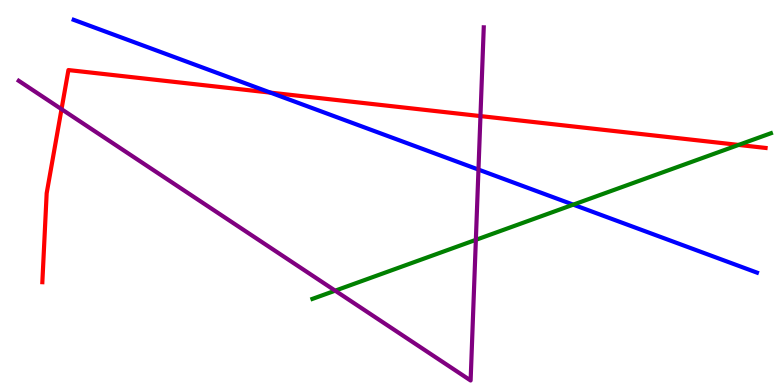[{'lines': ['blue', 'red'], 'intersections': [{'x': 3.49, 'y': 7.59}]}, {'lines': ['green', 'red'], 'intersections': [{'x': 9.53, 'y': 6.24}]}, {'lines': ['purple', 'red'], 'intersections': [{'x': 0.794, 'y': 7.16}, {'x': 6.2, 'y': 6.98}]}, {'lines': ['blue', 'green'], 'intersections': [{'x': 7.4, 'y': 4.68}]}, {'lines': ['blue', 'purple'], 'intersections': [{'x': 6.17, 'y': 5.6}]}, {'lines': ['green', 'purple'], 'intersections': [{'x': 4.32, 'y': 2.45}, {'x': 6.14, 'y': 3.77}]}]